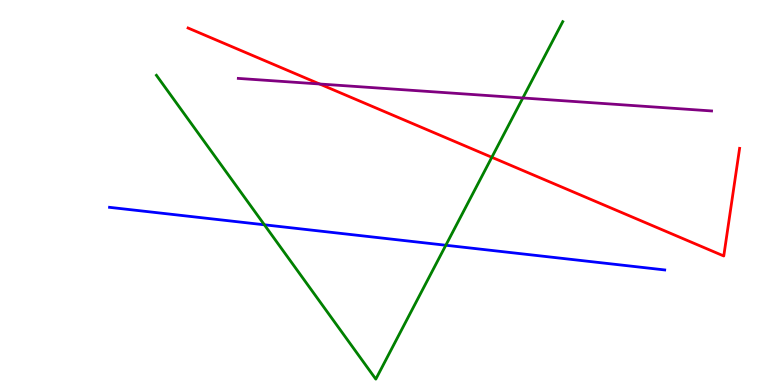[{'lines': ['blue', 'red'], 'intersections': []}, {'lines': ['green', 'red'], 'intersections': [{'x': 6.35, 'y': 5.91}]}, {'lines': ['purple', 'red'], 'intersections': [{'x': 4.12, 'y': 7.82}]}, {'lines': ['blue', 'green'], 'intersections': [{'x': 3.41, 'y': 4.16}, {'x': 5.75, 'y': 3.63}]}, {'lines': ['blue', 'purple'], 'intersections': []}, {'lines': ['green', 'purple'], 'intersections': [{'x': 6.75, 'y': 7.46}]}]